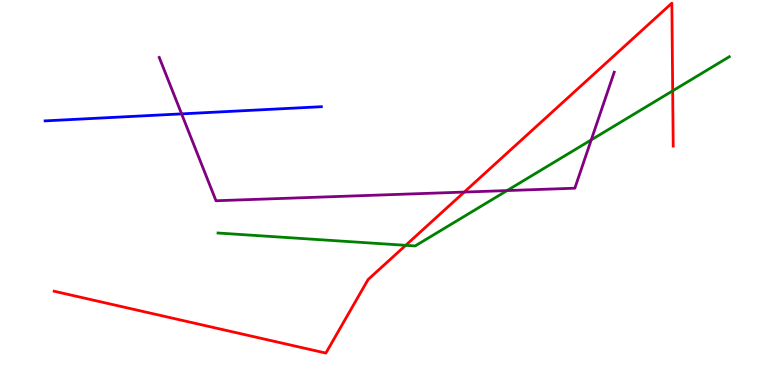[{'lines': ['blue', 'red'], 'intersections': []}, {'lines': ['green', 'red'], 'intersections': [{'x': 5.23, 'y': 3.63}, {'x': 8.68, 'y': 7.64}]}, {'lines': ['purple', 'red'], 'intersections': [{'x': 5.99, 'y': 5.01}]}, {'lines': ['blue', 'green'], 'intersections': []}, {'lines': ['blue', 'purple'], 'intersections': [{'x': 2.34, 'y': 7.04}]}, {'lines': ['green', 'purple'], 'intersections': [{'x': 6.54, 'y': 5.05}, {'x': 7.63, 'y': 6.37}]}]